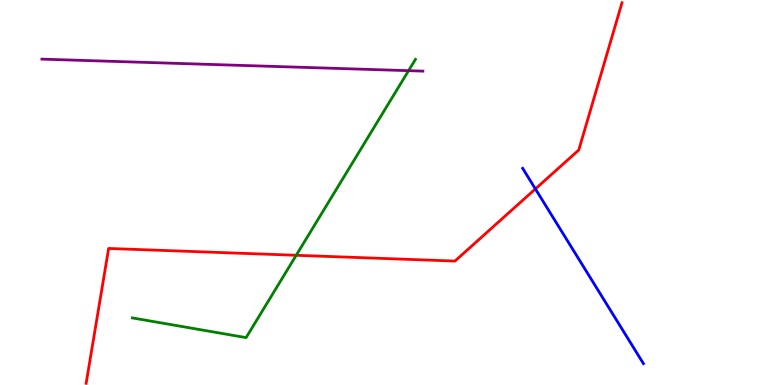[{'lines': ['blue', 'red'], 'intersections': [{'x': 6.91, 'y': 5.09}]}, {'lines': ['green', 'red'], 'intersections': [{'x': 3.82, 'y': 3.37}]}, {'lines': ['purple', 'red'], 'intersections': []}, {'lines': ['blue', 'green'], 'intersections': []}, {'lines': ['blue', 'purple'], 'intersections': []}, {'lines': ['green', 'purple'], 'intersections': [{'x': 5.27, 'y': 8.16}]}]